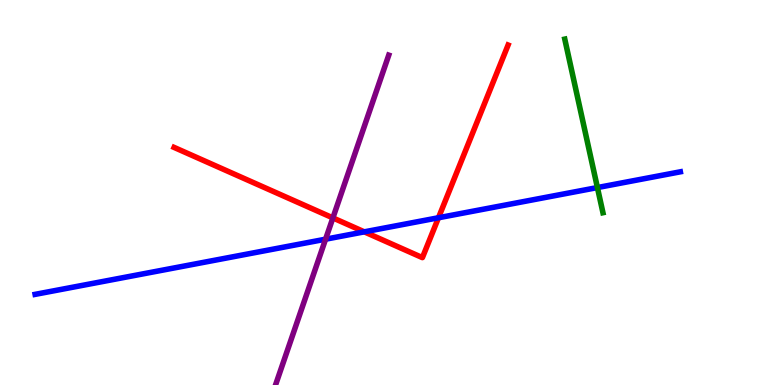[{'lines': ['blue', 'red'], 'intersections': [{'x': 4.7, 'y': 3.98}, {'x': 5.66, 'y': 4.34}]}, {'lines': ['green', 'red'], 'intersections': []}, {'lines': ['purple', 'red'], 'intersections': [{'x': 4.3, 'y': 4.34}]}, {'lines': ['blue', 'green'], 'intersections': [{'x': 7.71, 'y': 5.13}]}, {'lines': ['blue', 'purple'], 'intersections': [{'x': 4.2, 'y': 3.79}]}, {'lines': ['green', 'purple'], 'intersections': []}]